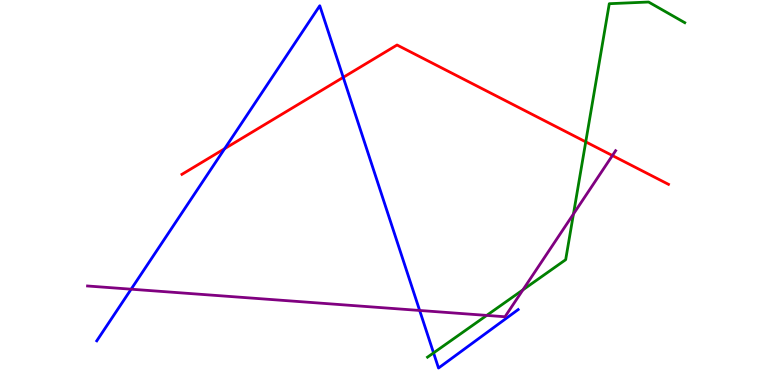[{'lines': ['blue', 'red'], 'intersections': [{'x': 2.9, 'y': 6.14}, {'x': 4.43, 'y': 7.99}]}, {'lines': ['green', 'red'], 'intersections': [{'x': 7.56, 'y': 6.32}]}, {'lines': ['purple', 'red'], 'intersections': [{'x': 7.9, 'y': 5.96}]}, {'lines': ['blue', 'green'], 'intersections': [{'x': 5.59, 'y': 0.834}]}, {'lines': ['blue', 'purple'], 'intersections': [{'x': 1.69, 'y': 2.49}, {'x': 5.41, 'y': 1.94}]}, {'lines': ['green', 'purple'], 'intersections': [{'x': 6.28, 'y': 1.81}, {'x': 6.75, 'y': 2.47}, {'x': 7.4, 'y': 4.44}]}]